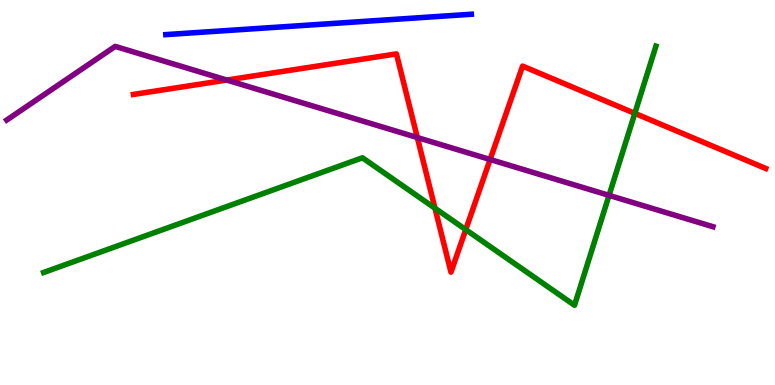[{'lines': ['blue', 'red'], 'intersections': []}, {'lines': ['green', 'red'], 'intersections': [{'x': 5.61, 'y': 4.59}, {'x': 6.01, 'y': 4.04}, {'x': 8.19, 'y': 7.06}]}, {'lines': ['purple', 'red'], 'intersections': [{'x': 2.93, 'y': 7.92}, {'x': 5.38, 'y': 6.43}, {'x': 6.32, 'y': 5.86}]}, {'lines': ['blue', 'green'], 'intersections': []}, {'lines': ['blue', 'purple'], 'intersections': []}, {'lines': ['green', 'purple'], 'intersections': [{'x': 7.86, 'y': 4.93}]}]